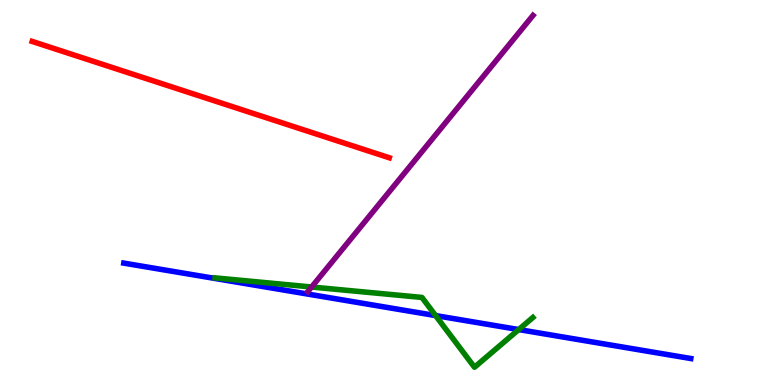[{'lines': ['blue', 'red'], 'intersections': []}, {'lines': ['green', 'red'], 'intersections': []}, {'lines': ['purple', 'red'], 'intersections': []}, {'lines': ['blue', 'green'], 'intersections': [{'x': 5.62, 'y': 1.8}, {'x': 6.69, 'y': 1.44}]}, {'lines': ['blue', 'purple'], 'intersections': []}, {'lines': ['green', 'purple'], 'intersections': [{'x': 4.02, 'y': 2.55}]}]